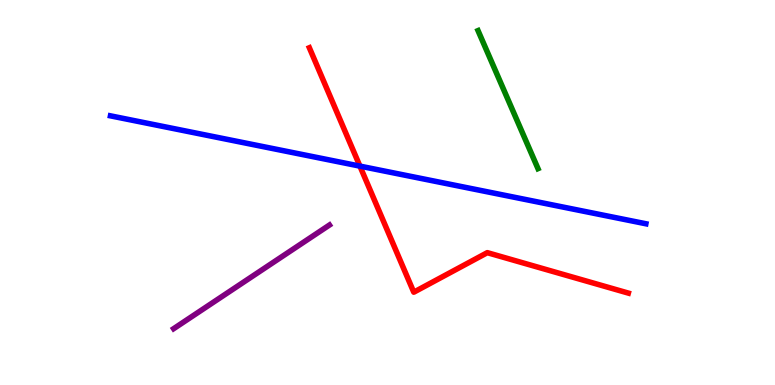[{'lines': ['blue', 'red'], 'intersections': [{'x': 4.64, 'y': 5.69}]}, {'lines': ['green', 'red'], 'intersections': []}, {'lines': ['purple', 'red'], 'intersections': []}, {'lines': ['blue', 'green'], 'intersections': []}, {'lines': ['blue', 'purple'], 'intersections': []}, {'lines': ['green', 'purple'], 'intersections': []}]